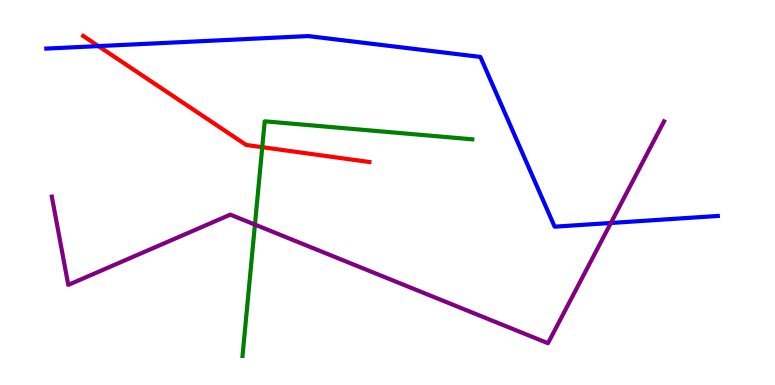[{'lines': ['blue', 'red'], 'intersections': [{'x': 1.27, 'y': 8.8}]}, {'lines': ['green', 'red'], 'intersections': [{'x': 3.38, 'y': 6.18}]}, {'lines': ['purple', 'red'], 'intersections': []}, {'lines': ['blue', 'green'], 'intersections': []}, {'lines': ['blue', 'purple'], 'intersections': [{'x': 7.88, 'y': 4.21}]}, {'lines': ['green', 'purple'], 'intersections': [{'x': 3.29, 'y': 4.17}]}]